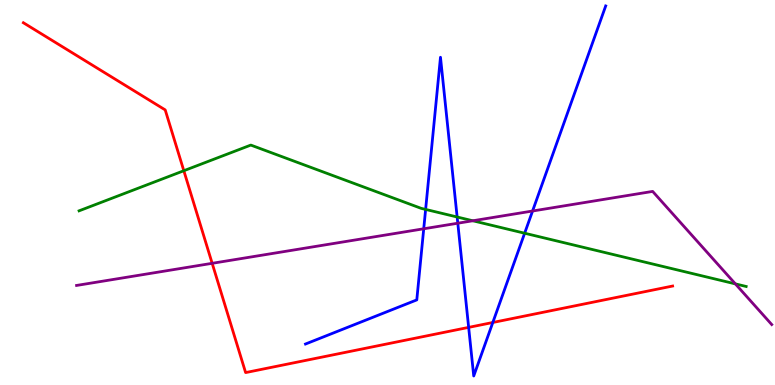[{'lines': ['blue', 'red'], 'intersections': [{'x': 6.05, 'y': 1.5}, {'x': 6.36, 'y': 1.62}]}, {'lines': ['green', 'red'], 'intersections': [{'x': 2.37, 'y': 5.57}]}, {'lines': ['purple', 'red'], 'intersections': [{'x': 2.74, 'y': 3.16}]}, {'lines': ['blue', 'green'], 'intersections': [{'x': 5.49, 'y': 4.56}, {'x': 5.9, 'y': 4.36}, {'x': 6.77, 'y': 3.94}]}, {'lines': ['blue', 'purple'], 'intersections': [{'x': 5.47, 'y': 4.06}, {'x': 5.91, 'y': 4.2}, {'x': 6.87, 'y': 4.52}]}, {'lines': ['green', 'purple'], 'intersections': [{'x': 6.1, 'y': 4.27}, {'x': 9.49, 'y': 2.63}]}]